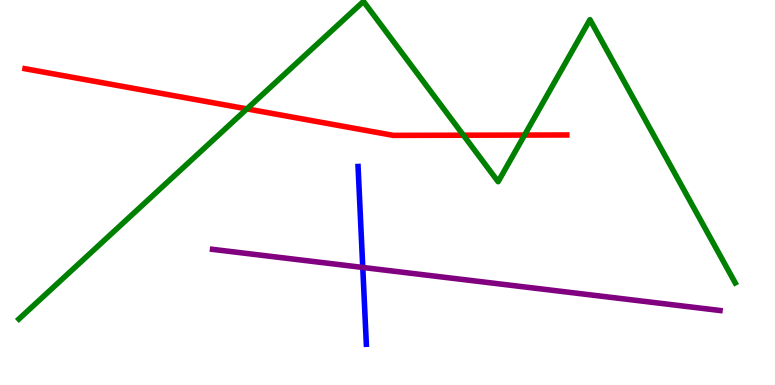[{'lines': ['blue', 'red'], 'intersections': []}, {'lines': ['green', 'red'], 'intersections': [{'x': 3.19, 'y': 7.17}, {'x': 5.98, 'y': 6.49}, {'x': 6.77, 'y': 6.49}]}, {'lines': ['purple', 'red'], 'intersections': []}, {'lines': ['blue', 'green'], 'intersections': []}, {'lines': ['blue', 'purple'], 'intersections': [{'x': 4.68, 'y': 3.05}]}, {'lines': ['green', 'purple'], 'intersections': []}]